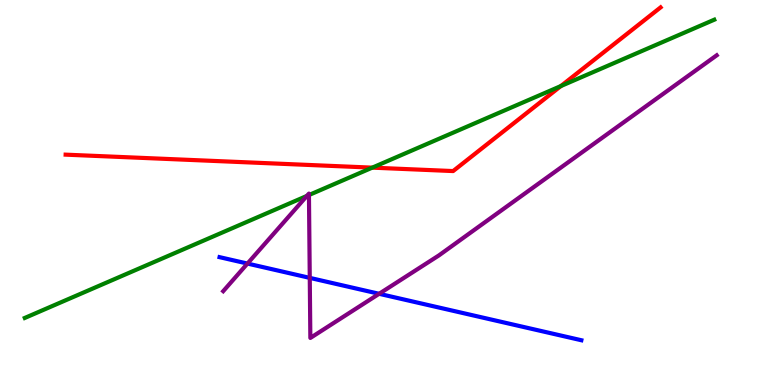[{'lines': ['blue', 'red'], 'intersections': []}, {'lines': ['green', 'red'], 'intersections': [{'x': 4.8, 'y': 5.65}, {'x': 7.24, 'y': 7.76}]}, {'lines': ['purple', 'red'], 'intersections': []}, {'lines': ['blue', 'green'], 'intersections': []}, {'lines': ['blue', 'purple'], 'intersections': [{'x': 3.19, 'y': 3.15}, {'x': 4.0, 'y': 2.78}, {'x': 4.89, 'y': 2.37}]}, {'lines': ['green', 'purple'], 'intersections': [{'x': 3.96, 'y': 4.91}, {'x': 3.99, 'y': 4.93}]}]